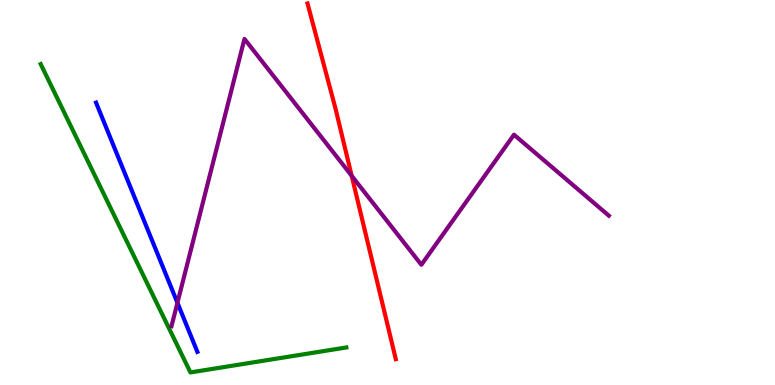[{'lines': ['blue', 'red'], 'intersections': []}, {'lines': ['green', 'red'], 'intersections': []}, {'lines': ['purple', 'red'], 'intersections': [{'x': 4.54, 'y': 5.43}]}, {'lines': ['blue', 'green'], 'intersections': []}, {'lines': ['blue', 'purple'], 'intersections': [{'x': 2.29, 'y': 2.14}]}, {'lines': ['green', 'purple'], 'intersections': []}]